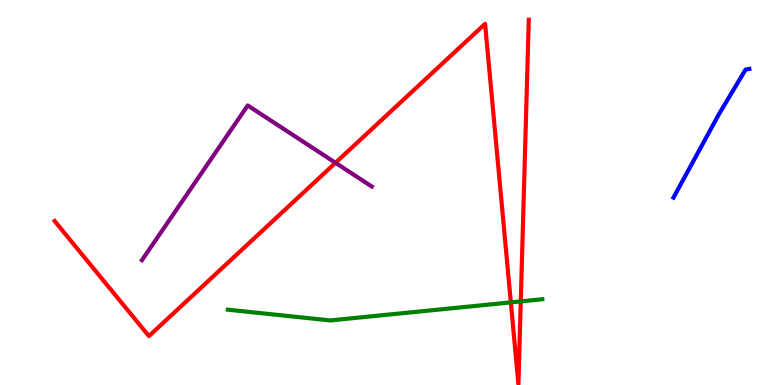[{'lines': ['blue', 'red'], 'intersections': []}, {'lines': ['green', 'red'], 'intersections': [{'x': 6.59, 'y': 2.15}, {'x': 6.72, 'y': 2.17}]}, {'lines': ['purple', 'red'], 'intersections': [{'x': 4.33, 'y': 5.77}]}, {'lines': ['blue', 'green'], 'intersections': []}, {'lines': ['blue', 'purple'], 'intersections': []}, {'lines': ['green', 'purple'], 'intersections': []}]